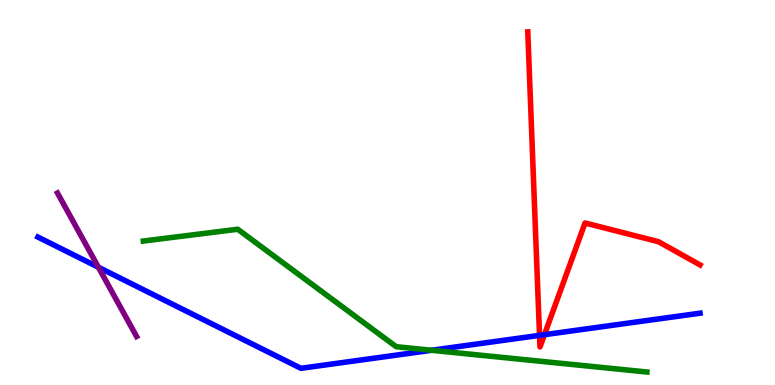[{'lines': ['blue', 'red'], 'intersections': [{'x': 6.96, 'y': 1.29}, {'x': 7.02, 'y': 1.31}]}, {'lines': ['green', 'red'], 'intersections': []}, {'lines': ['purple', 'red'], 'intersections': []}, {'lines': ['blue', 'green'], 'intersections': [{'x': 5.57, 'y': 0.902}]}, {'lines': ['blue', 'purple'], 'intersections': [{'x': 1.27, 'y': 3.06}]}, {'lines': ['green', 'purple'], 'intersections': []}]